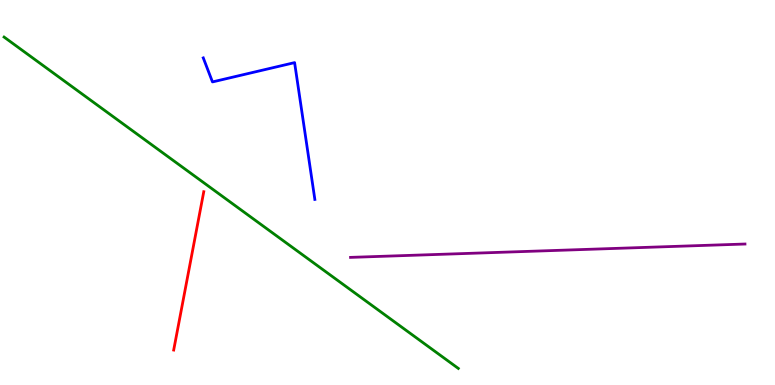[{'lines': ['blue', 'red'], 'intersections': []}, {'lines': ['green', 'red'], 'intersections': []}, {'lines': ['purple', 'red'], 'intersections': []}, {'lines': ['blue', 'green'], 'intersections': []}, {'lines': ['blue', 'purple'], 'intersections': []}, {'lines': ['green', 'purple'], 'intersections': []}]